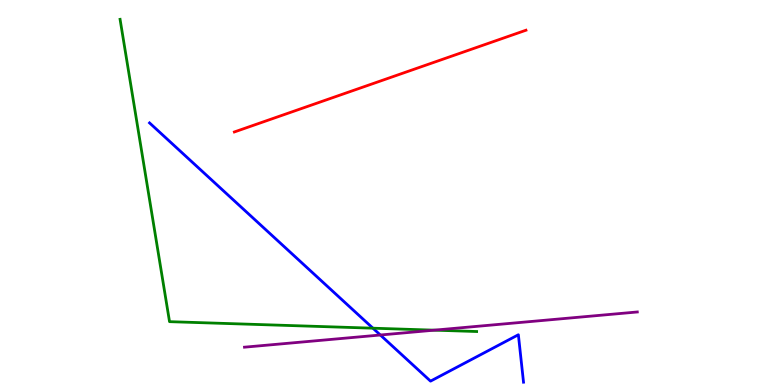[{'lines': ['blue', 'red'], 'intersections': []}, {'lines': ['green', 'red'], 'intersections': []}, {'lines': ['purple', 'red'], 'intersections': []}, {'lines': ['blue', 'green'], 'intersections': [{'x': 4.81, 'y': 1.48}]}, {'lines': ['blue', 'purple'], 'intersections': [{'x': 4.91, 'y': 1.3}]}, {'lines': ['green', 'purple'], 'intersections': [{'x': 5.6, 'y': 1.42}]}]